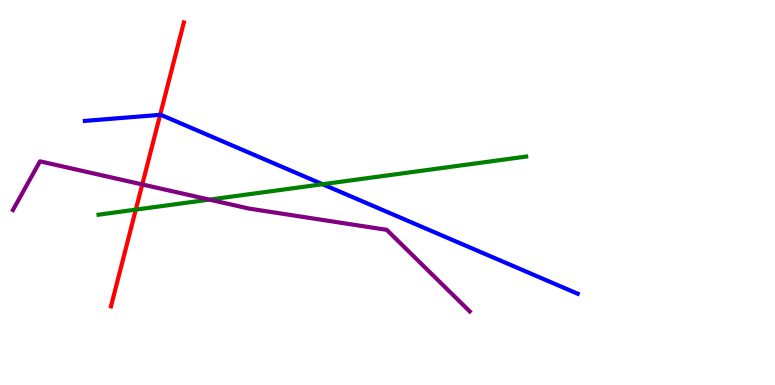[{'lines': ['blue', 'red'], 'intersections': [{'x': 2.07, 'y': 7.02}]}, {'lines': ['green', 'red'], 'intersections': [{'x': 1.75, 'y': 4.56}]}, {'lines': ['purple', 'red'], 'intersections': [{'x': 1.84, 'y': 5.21}]}, {'lines': ['blue', 'green'], 'intersections': [{'x': 4.16, 'y': 5.21}]}, {'lines': ['blue', 'purple'], 'intersections': []}, {'lines': ['green', 'purple'], 'intersections': [{'x': 2.7, 'y': 4.82}]}]